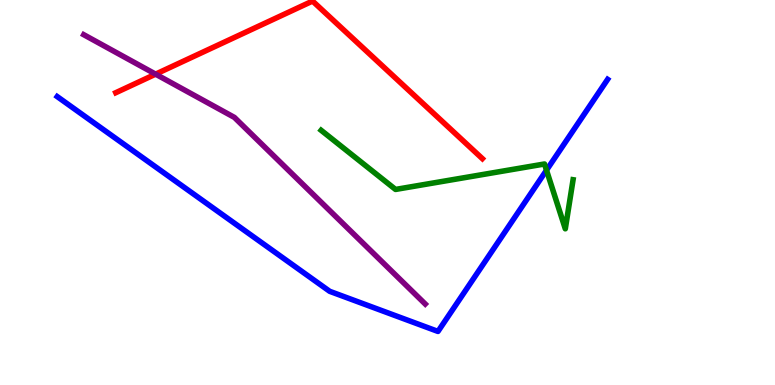[{'lines': ['blue', 'red'], 'intersections': []}, {'lines': ['green', 'red'], 'intersections': []}, {'lines': ['purple', 'red'], 'intersections': [{'x': 2.01, 'y': 8.07}]}, {'lines': ['blue', 'green'], 'intersections': [{'x': 7.05, 'y': 5.58}]}, {'lines': ['blue', 'purple'], 'intersections': []}, {'lines': ['green', 'purple'], 'intersections': []}]